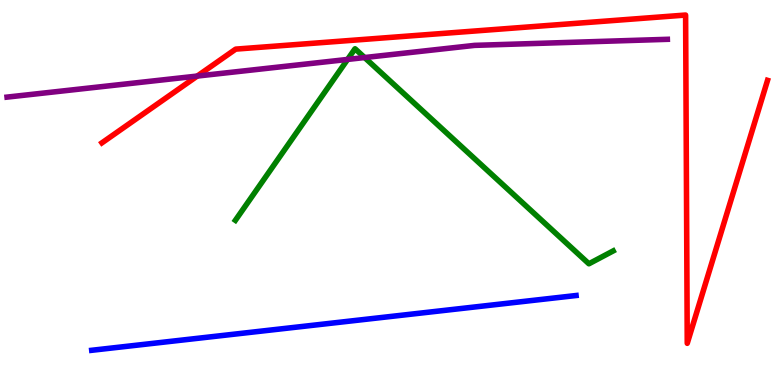[{'lines': ['blue', 'red'], 'intersections': []}, {'lines': ['green', 'red'], 'intersections': []}, {'lines': ['purple', 'red'], 'intersections': [{'x': 2.55, 'y': 8.02}]}, {'lines': ['blue', 'green'], 'intersections': []}, {'lines': ['blue', 'purple'], 'intersections': []}, {'lines': ['green', 'purple'], 'intersections': [{'x': 4.48, 'y': 8.46}, {'x': 4.7, 'y': 8.51}]}]